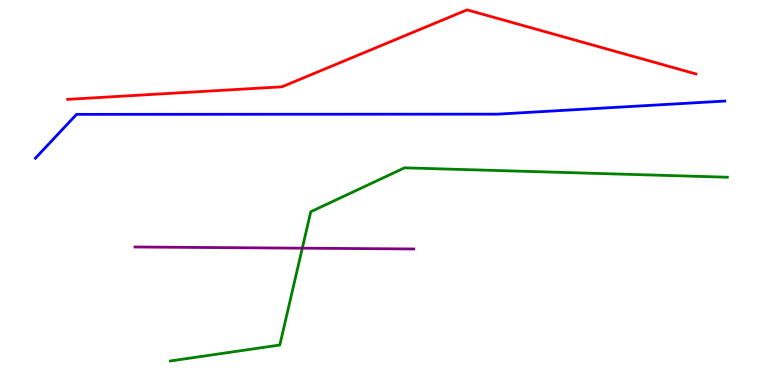[{'lines': ['blue', 'red'], 'intersections': []}, {'lines': ['green', 'red'], 'intersections': []}, {'lines': ['purple', 'red'], 'intersections': []}, {'lines': ['blue', 'green'], 'intersections': []}, {'lines': ['blue', 'purple'], 'intersections': []}, {'lines': ['green', 'purple'], 'intersections': [{'x': 3.9, 'y': 3.55}]}]